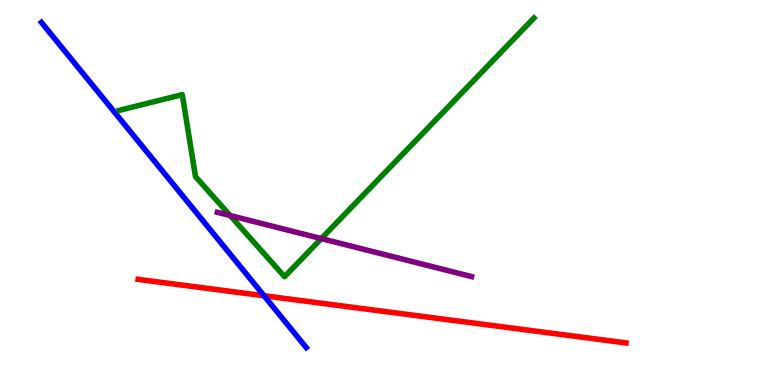[{'lines': ['blue', 'red'], 'intersections': [{'x': 3.41, 'y': 2.32}]}, {'lines': ['green', 'red'], 'intersections': []}, {'lines': ['purple', 'red'], 'intersections': []}, {'lines': ['blue', 'green'], 'intersections': []}, {'lines': ['blue', 'purple'], 'intersections': []}, {'lines': ['green', 'purple'], 'intersections': [{'x': 2.97, 'y': 4.4}, {'x': 4.15, 'y': 3.8}]}]